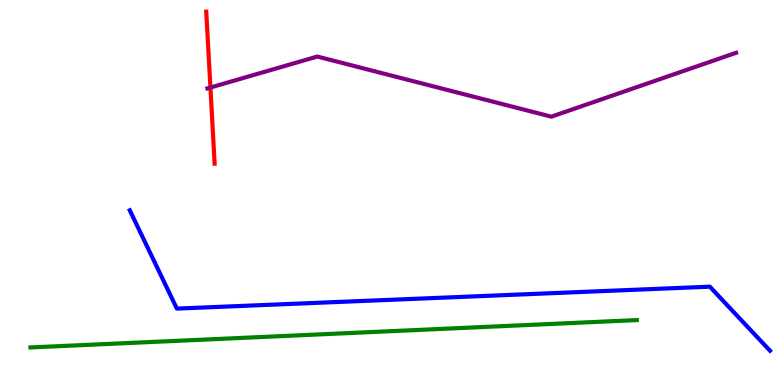[{'lines': ['blue', 'red'], 'intersections': []}, {'lines': ['green', 'red'], 'intersections': []}, {'lines': ['purple', 'red'], 'intersections': [{'x': 2.72, 'y': 7.73}]}, {'lines': ['blue', 'green'], 'intersections': []}, {'lines': ['blue', 'purple'], 'intersections': []}, {'lines': ['green', 'purple'], 'intersections': []}]